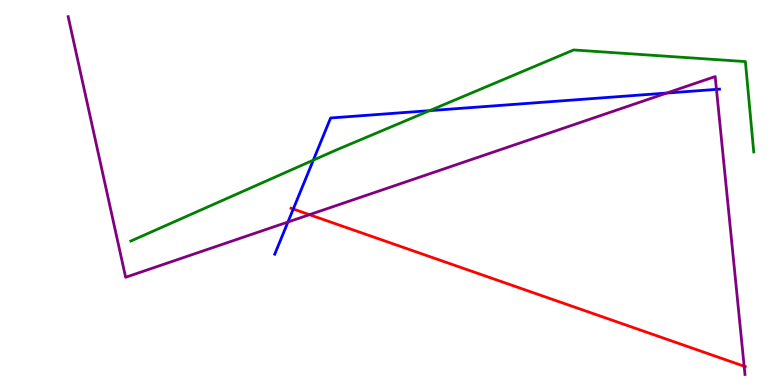[{'lines': ['blue', 'red'], 'intersections': [{'x': 3.78, 'y': 4.57}]}, {'lines': ['green', 'red'], 'intersections': []}, {'lines': ['purple', 'red'], 'intersections': [{'x': 3.99, 'y': 4.42}, {'x': 9.6, 'y': 0.488}]}, {'lines': ['blue', 'green'], 'intersections': [{'x': 4.04, 'y': 5.84}, {'x': 5.54, 'y': 7.13}]}, {'lines': ['blue', 'purple'], 'intersections': [{'x': 3.72, 'y': 4.23}, {'x': 8.6, 'y': 7.58}, {'x': 9.24, 'y': 7.68}]}, {'lines': ['green', 'purple'], 'intersections': []}]